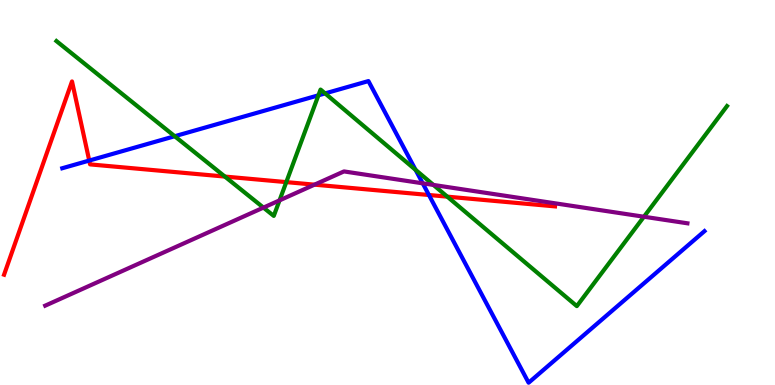[{'lines': ['blue', 'red'], 'intersections': [{'x': 1.15, 'y': 5.83}, {'x': 5.53, 'y': 4.94}]}, {'lines': ['green', 'red'], 'intersections': [{'x': 2.9, 'y': 5.41}, {'x': 3.69, 'y': 5.27}, {'x': 5.77, 'y': 4.89}]}, {'lines': ['purple', 'red'], 'intersections': [{'x': 4.06, 'y': 5.2}]}, {'lines': ['blue', 'green'], 'intersections': [{'x': 2.25, 'y': 6.46}, {'x': 4.11, 'y': 7.52}, {'x': 4.2, 'y': 7.57}, {'x': 5.36, 'y': 5.59}]}, {'lines': ['blue', 'purple'], 'intersections': [{'x': 5.45, 'y': 5.24}]}, {'lines': ['green', 'purple'], 'intersections': [{'x': 3.4, 'y': 4.61}, {'x': 3.61, 'y': 4.8}, {'x': 5.59, 'y': 5.2}, {'x': 8.31, 'y': 4.37}]}]